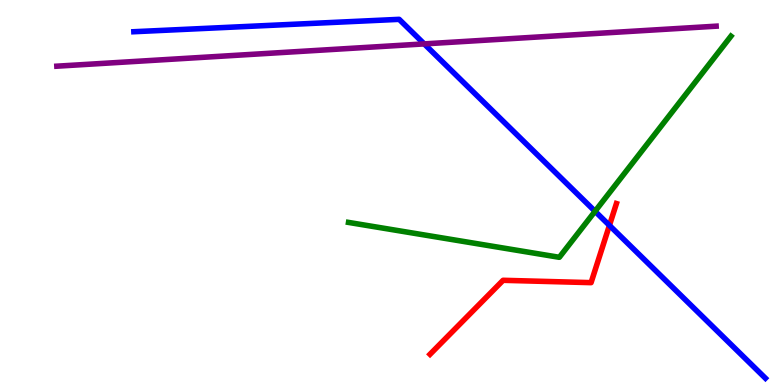[{'lines': ['blue', 'red'], 'intersections': [{'x': 7.86, 'y': 4.15}]}, {'lines': ['green', 'red'], 'intersections': []}, {'lines': ['purple', 'red'], 'intersections': []}, {'lines': ['blue', 'green'], 'intersections': [{'x': 7.68, 'y': 4.51}]}, {'lines': ['blue', 'purple'], 'intersections': [{'x': 5.47, 'y': 8.86}]}, {'lines': ['green', 'purple'], 'intersections': []}]